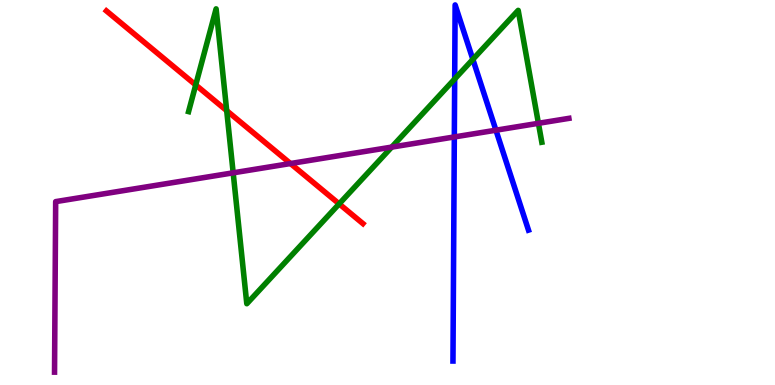[{'lines': ['blue', 'red'], 'intersections': []}, {'lines': ['green', 'red'], 'intersections': [{'x': 2.53, 'y': 7.79}, {'x': 2.93, 'y': 7.13}, {'x': 4.38, 'y': 4.7}]}, {'lines': ['purple', 'red'], 'intersections': [{'x': 3.75, 'y': 5.75}]}, {'lines': ['blue', 'green'], 'intersections': [{'x': 5.87, 'y': 7.95}, {'x': 6.1, 'y': 8.46}]}, {'lines': ['blue', 'purple'], 'intersections': [{'x': 5.86, 'y': 6.44}, {'x': 6.4, 'y': 6.62}]}, {'lines': ['green', 'purple'], 'intersections': [{'x': 3.01, 'y': 5.51}, {'x': 5.05, 'y': 6.18}, {'x': 6.95, 'y': 6.8}]}]